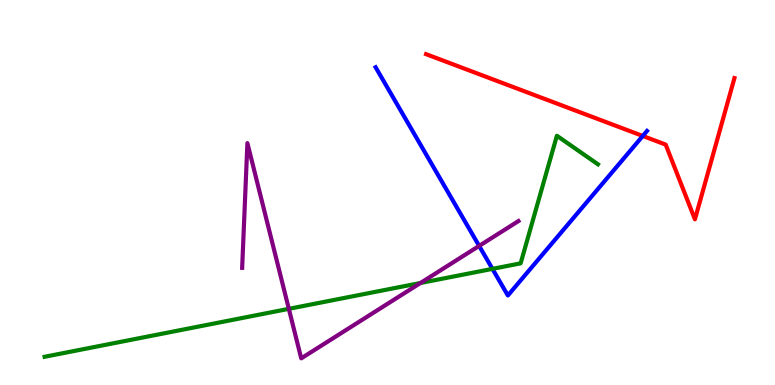[{'lines': ['blue', 'red'], 'intersections': [{'x': 8.29, 'y': 6.47}]}, {'lines': ['green', 'red'], 'intersections': []}, {'lines': ['purple', 'red'], 'intersections': []}, {'lines': ['blue', 'green'], 'intersections': [{'x': 6.35, 'y': 3.02}]}, {'lines': ['blue', 'purple'], 'intersections': [{'x': 6.18, 'y': 3.61}]}, {'lines': ['green', 'purple'], 'intersections': [{'x': 3.73, 'y': 1.98}, {'x': 5.43, 'y': 2.65}]}]